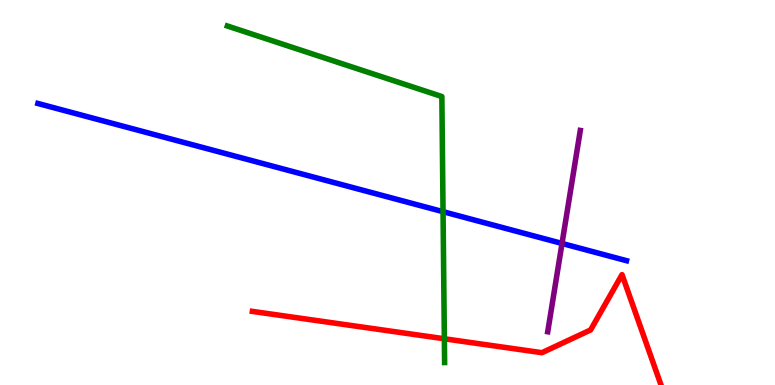[{'lines': ['blue', 'red'], 'intersections': []}, {'lines': ['green', 'red'], 'intersections': [{'x': 5.73, 'y': 1.2}]}, {'lines': ['purple', 'red'], 'intersections': []}, {'lines': ['blue', 'green'], 'intersections': [{'x': 5.72, 'y': 4.5}]}, {'lines': ['blue', 'purple'], 'intersections': [{'x': 7.25, 'y': 3.68}]}, {'lines': ['green', 'purple'], 'intersections': []}]